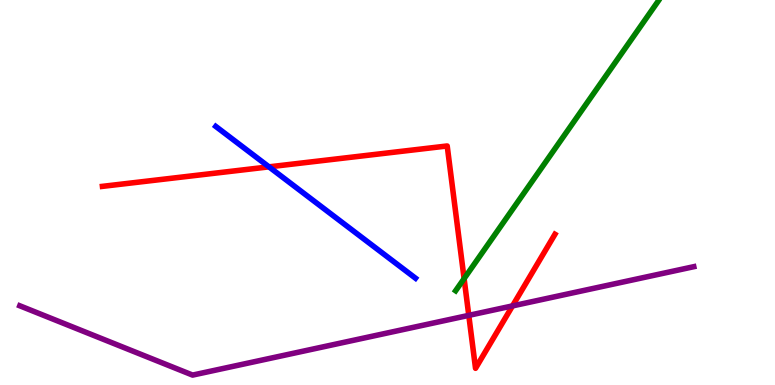[{'lines': ['blue', 'red'], 'intersections': [{'x': 3.47, 'y': 5.67}]}, {'lines': ['green', 'red'], 'intersections': [{'x': 5.99, 'y': 2.76}]}, {'lines': ['purple', 'red'], 'intersections': [{'x': 6.05, 'y': 1.81}, {'x': 6.61, 'y': 2.05}]}, {'lines': ['blue', 'green'], 'intersections': []}, {'lines': ['blue', 'purple'], 'intersections': []}, {'lines': ['green', 'purple'], 'intersections': []}]